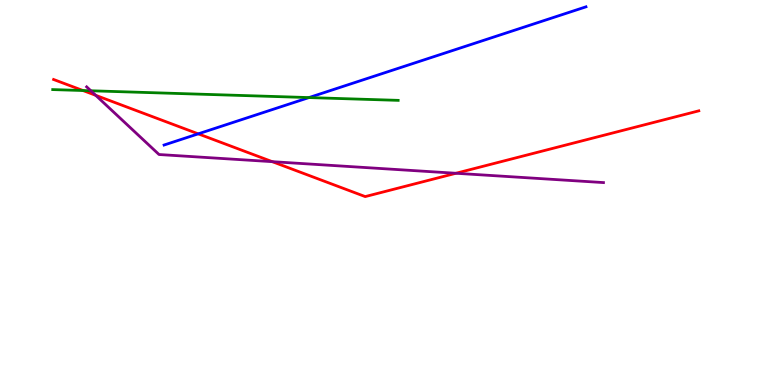[{'lines': ['blue', 'red'], 'intersections': [{'x': 2.56, 'y': 6.52}]}, {'lines': ['green', 'red'], 'intersections': [{'x': 1.07, 'y': 7.65}]}, {'lines': ['purple', 'red'], 'intersections': [{'x': 1.23, 'y': 7.52}, {'x': 3.51, 'y': 5.8}, {'x': 5.88, 'y': 5.5}]}, {'lines': ['blue', 'green'], 'intersections': [{'x': 3.99, 'y': 7.47}]}, {'lines': ['blue', 'purple'], 'intersections': []}, {'lines': ['green', 'purple'], 'intersections': [{'x': 1.17, 'y': 7.64}]}]